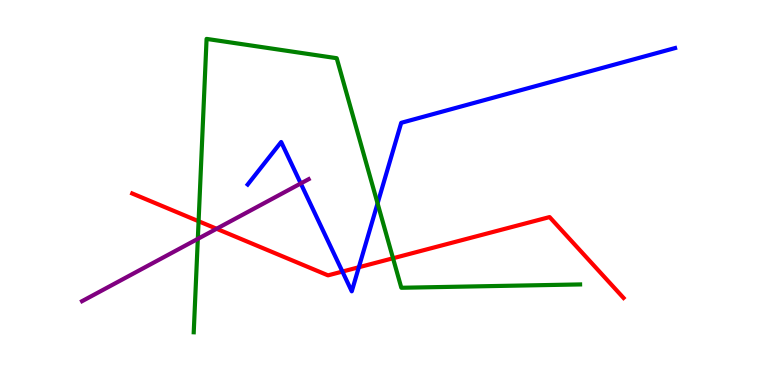[{'lines': ['blue', 'red'], 'intersections': [{'x': 4.42, 'y': 2.95}, {'x': 4.63, 'y': 3.06}]}, {'lines': ['green', 'red'], 'intersections': [{'x': 2.56, 'y': 4.25}, {'x': 5.07, 'y': 3.29}]}, {'lines': ['purple', 'red'], 'intersections': [{'x': 2.79, 'y': 4.06}]}, {'lines': ['blue', 'green'], 'intersections': [{'x': 4.87, 'y': 4.72}]}, {'lines': ['blue', 'purple'], 'intersections': [{'x': 3.88, 'y': 5.24}]}, {'lines': ['green', 'purple'], 'intersections': [{'x': 2.55, 'y': 3.8}]}]